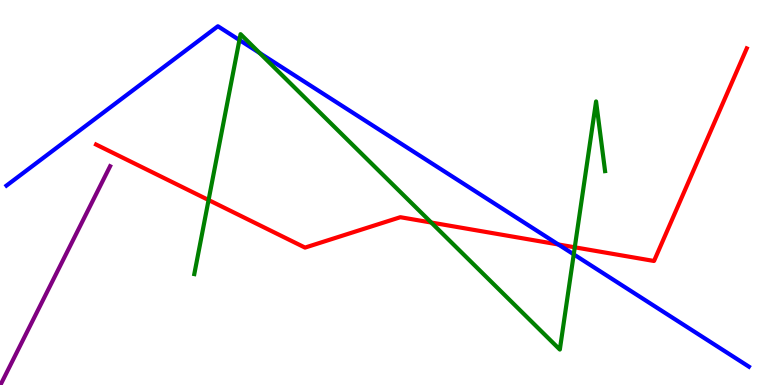[{'lines': ['blue', 'red'], 'intersections': [{'x': 7.2, 'y': 3.65}]}, {'lines': ['green', 'red'], 'intersections': [{'x': 2.69, 'y': 4.8}, {'x': 5.56, 'y': 4.22}, {'x': 7.42, 'y': 3.58}]}, {'lines': ['purple', 'red'], 'intersections': []}, {'lines': ['blue', 'green'], 'intersections': [{'x': 3.09, 'y': 8.96}, {'x': 3.35, 'y': 8.62}, {'x': 7.4, 'y': 3.39}]}, {'lines': ['blue', 'purple'], 'intersections': []}, {'lines': ['green', 'purple'], 'intersections': []}]